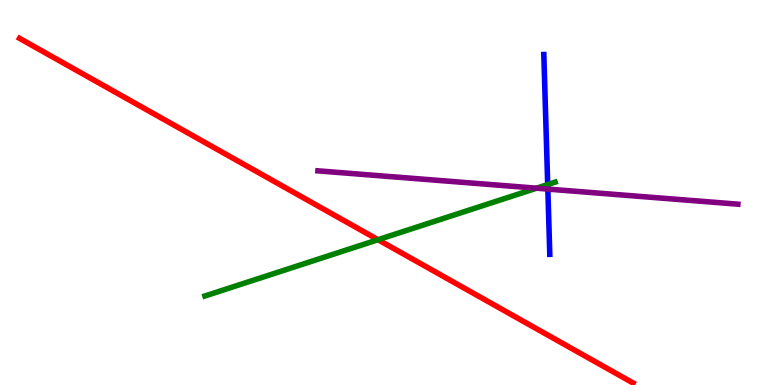[{'lines': ['blue', 'red'], 'intersections': []}, {'lines': ['green', 'red'], 'intersections': [{'x': 4.88, 'y': 3.77}]}, {'lines': ['purple', 'red'], 'intersections': []}, {'lines': ['blue', 'green'], 'intersections': [{'x': 7.07, 'y': 5.21}]}, {'lines': ['blue', 'purple'], 'intersections': [{'x': 7.07, 'y': 5.09}]}, {'lines': ['green', 'purple'], 'intersections': [{'x': 6.92, 'y': 5.11}]}]